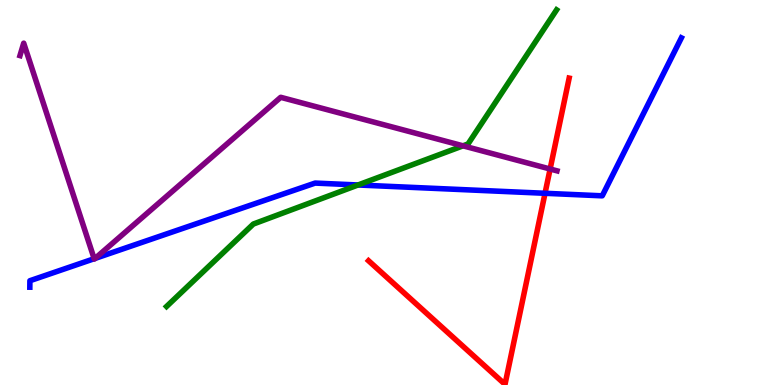[{'lines': ['blue', 'red'], 'intersections': [{'x': 7.03, 'y': 4.98}]}, {'lines': ['green', 'red'], 'intersections': []}, {'lines': ['purple', 'red'], 'intersections': [{'x': 7.1, 'y': 5.61}]}, {'lines': ['blue', 'green'], 'intersections': [{'x': 4.62, 'y': 5.2}]}, {'lines': ['blue', 'purple'], 'intersections': [{'x': 1.22, 'y': 3.28}, {'x': 1.23, 'y': 3.29}]}, {'lines': ['green', 'purple'], 'intersections': [{'x': 5.97, 'y': 6.21}]}]